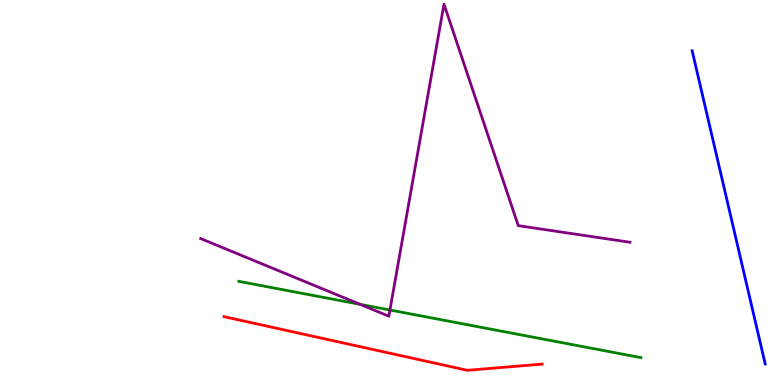[{'lines': ['blue', 'red'], 'intersections': []}, {'lines': ['green', 'red'], 'intersections': []}, {'lines': ['purple', 'red'], 'intersections': []}, {'lines': ['blue', 'green'], 'intersections': []}, {'lines': ['blue', 'purple'], 'intersections': []}, {'lines': ['green', 'purple'], 'intersections': [{'x': 4.65, 'y': 2.09}, {'x': 5.03, 'y': 1.95}]}]